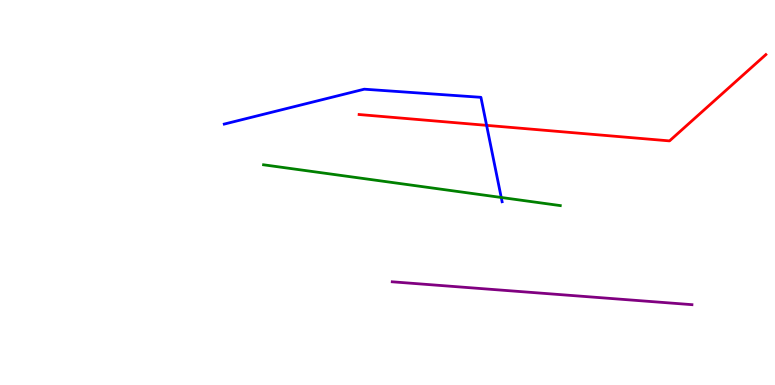[{'lines': ['blue', 'red'], 'intersections': [{'x': 6.28, 'y': 6.74}]}, {'lines': ['green', 'red'], 'intersections': []}, {'lines': ['purple', 'red'], 'intersections': []}, {'lines': ['blue', 'green'], 'intersections': [{'x': 6.47, 'y': 4.87}]}, {'lines': ['blue', 'purple'], 'intersections': []}, {'lines': ['green', 'purple'], 'intersections': []}]